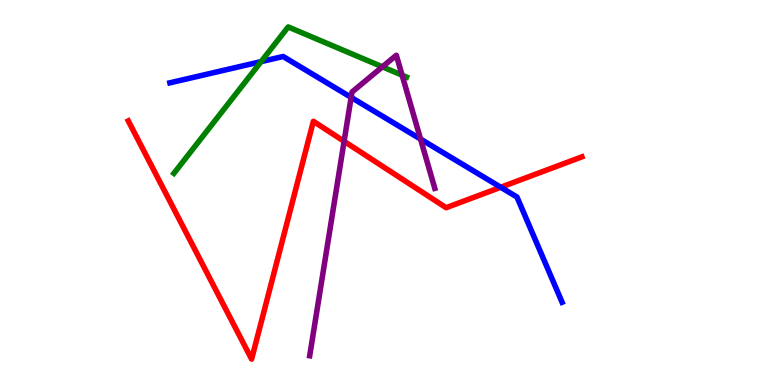[{'lines': ['blue', 'red'], 'intersections': [{'x': 6.46, 'y': 5.14}]}, {'lines': ['green', 'red'], 'intersections': []}, {'lines': ['purple', 'red'], 'intersections': [{'x': 4.44, 'y': 6.33}]}, {'lines': ['blue', 'green'], 'intersections': [{'x': 3.37, 'y': 8.4}]}, {'lines': ['blue', 'purple'], 'intersections': [{'x': 4.53, 'y': 7.47}, {'x': 5.43, 'y': 6.39}]}, {'lines': ['green', 'purple'], 'intersections': [{'x': 4.93, 'y': 8.26}, {'x': 5.19, 'y': 8.05}]}]